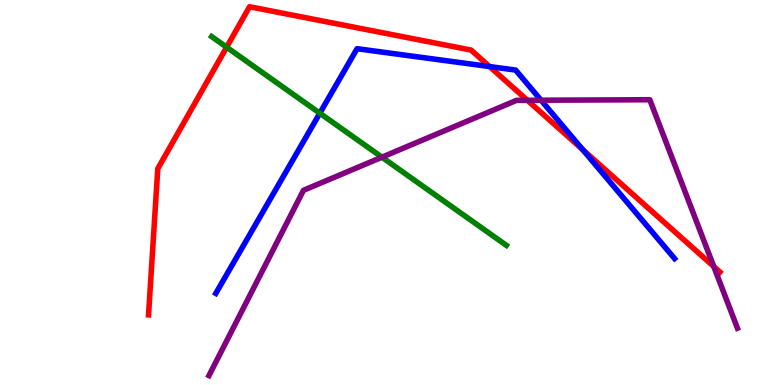[{'lines': ['blue', 'red'], 'intersections': [{'x': 6.32, 'y': 8.27}, {'x': 7.52, 'y': 6.11}]}, {'lines': ['green', 'red'], 'intersections': [{'x': 2.92, 'y': 8.77}]}, {'lines': ['purple', 'red'], 'intersections': [{'x': 6.8, 'y': 7.4}, {'x': 9.21, 'y': 3.08}]}, {'lines': ['blue', 'green'], 'intersections': [{'x': 4.13, 'y': 7.06}]}, {'lines': ['blue', 'purple'], 'intersections': [{'x': 6.98, 'y': 7.4}]}, {'lines': ['green', 'purple'], 'intersections': [{'x': 4.93, 'y': 5.92}]}]